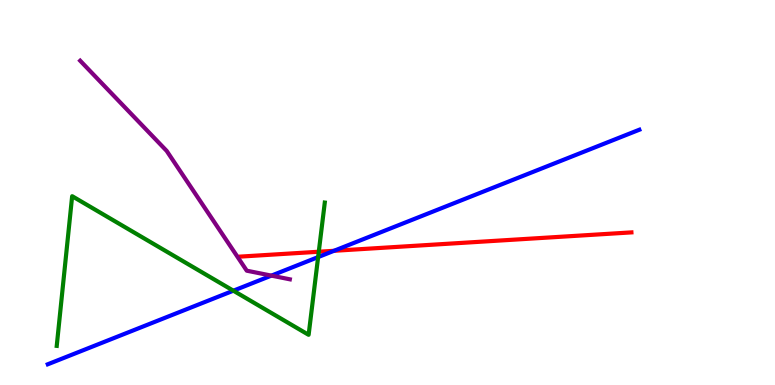[{'lines': ['blue', 'red'], 'intersections': [{'x': 4.31, 'y': 3.49}]}, {'lines': ['green', 'red'], 'intersections': [{'x': 4.11, 'y': 3.46}]}, {'lines': ['purple', 'red'], 'intersections': []}, {'lines': ['blue', 'green'], 'intersections': [{'x': 3.01, 'y': 2.45}, {'x': 4.1, 'y': 3.32}]}, {'lines': ['blue', 'purple'], 'intersections': [{'x': 3.5, 'y': 2.84}]}, {'lines': ['green', 'purple'], 'intersections': []}]